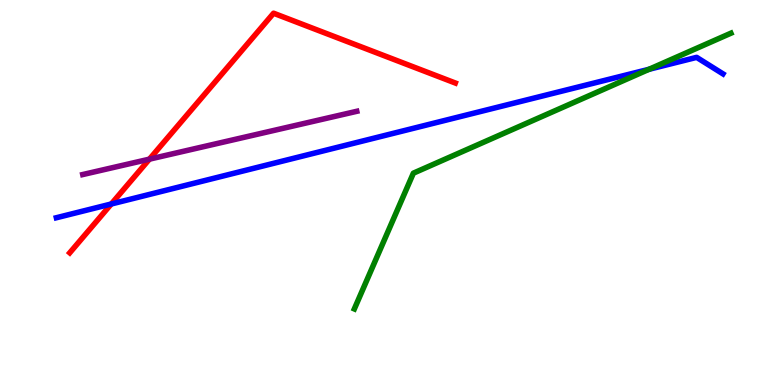[{'lines': ['blue', 'red'], 'intersections': [{'x': 1.44, 'y': 4.7}]}, {'lines': ['green', 'red'], 'intersections': []}, {'lines': ['purple', 'red'], 'intersections': [{'x': 1.93, 'y': 5.87}]}, {'lines': ['blue', 'green'], 'intersections': [{'x': 8.37, 'y': 8.2}]}, {'lines': ['blue', 'purple'], 'intersections': []}, {'lines': ['green', 'purple'], 'intersections': []}]